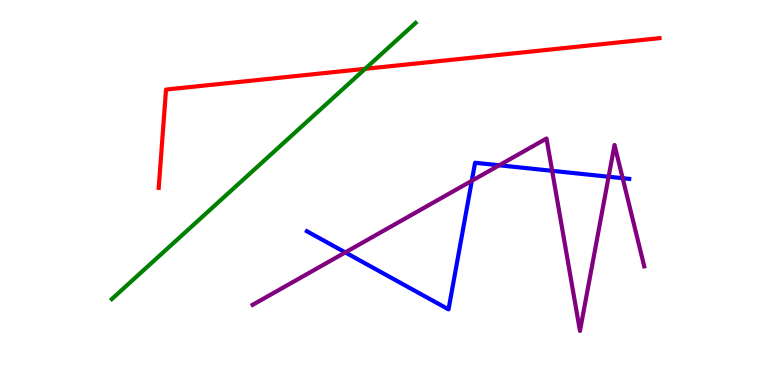[{'lines': ['blue', 'red'], 'intersections': []}, {'lines': ['green', 'red'], 'intersections': [{'x': 4.71, 'y': 8.21}]}, {'lines': ['purple', 'red'], 'intersections': []}, {'lines': ['blue', 'green'], 'intersections': []}, {'lines': ['blue', 'purple'], 'intersections': [{'x': 4.46, 'y': 3.44}, {'x': 6.09, 'y': 5.3}, {'x': 6.44, 'y': 5.71}, {'x': 7.12, 'y': 5.56}, {'x': 7.85, 'y': 5.41}, {'x': 8.03, 'y': 5.37}]}, {'lines': ['green', 'purple'], 'intersections': []}]